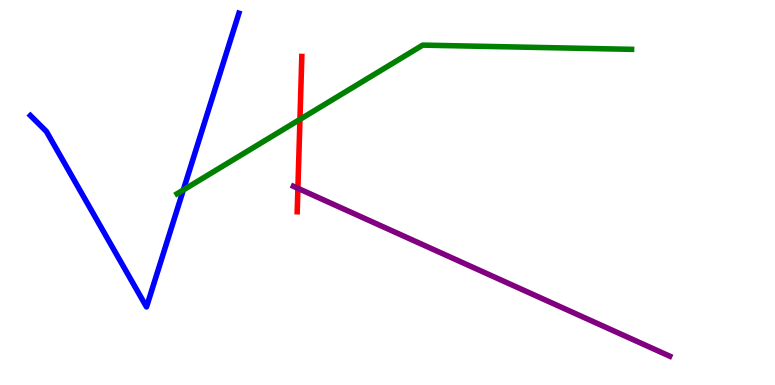[{'lines': ['blue', 'red'], 'intersections': []}, {'lines': ['green', 'red'], 'intersections': [{'x': 3.87, 'y': 6.9}]}, {'lines': ['purple', 'red'], 'intersections': [{'x': 3.84, 'y': 5.11}]}, {'lines': ['blue', 'green'], 'intersections': [{'x': 2.37, 'y': 5.07}]}, {'lines': ['blue', 'purple'], 'intersections': []}, {'lines': ['green', 'purple'], 'intersections': []}]